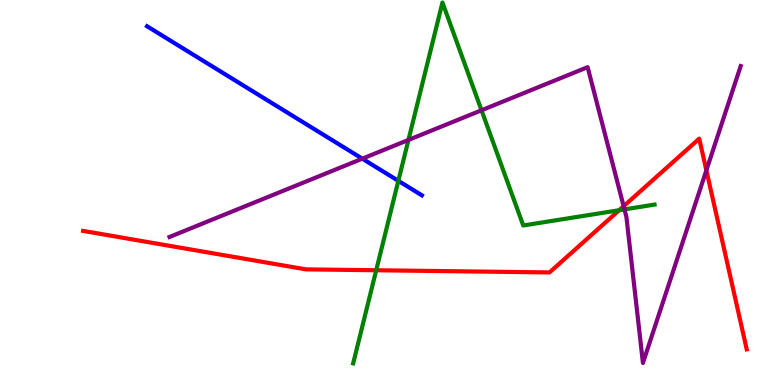[{'lines': ['blue', 'red'], 'intersections': []}, {'lines': ['green', 'red'], 'intersections': [{'x': 4.85, 'y': 2.98}, {'x': 7.99, 'y': 4.54}]}, {'lines': ['purple', 'red'], 'intersections': [{'x': 8.05, 'y': 4.64}, {'x': 9.11, 'y': 5.58}]}, {'lines': ['blue', 'green'], 'intersections': [{'x': 5.14, 'y': 5.3}]}, {'lines': ['blue', 'purple'], 'intersections': [{'x': 4.67, 'y': 5.88}]}, {'lines': ['green', 'purple'], 'intersections': [{'x': 5.27, 'y': 6.37}, {'x': 6.21, 'y': 7.14}, {'x': 8.06, 'y': 4.56}]}]